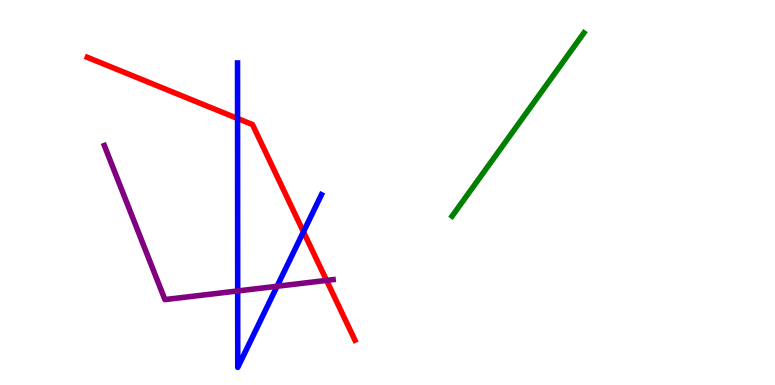[{'lines': ['blue', 'red'], 'intersections': [{'x': 3.07, 'y': 6.92}, {'x': 3.92, 'y': 3.98}]}, {'lines': ['green', 'red'], 'intersections': []}, {'lines': ['purple', 'red'], 'intersections': [{'x': 4.21, 'y': 2.72}]}, {'lines': ['blue', 'green'], 'intersections': []}, {'lines': ['blue', 'purple'], 'intersections': [{'x': 3.07, 'y': 2.44}, {'x': 3.58, 'y': 2.56}]}, {'lines': ['green', 'purple'], 'intersections': []}]